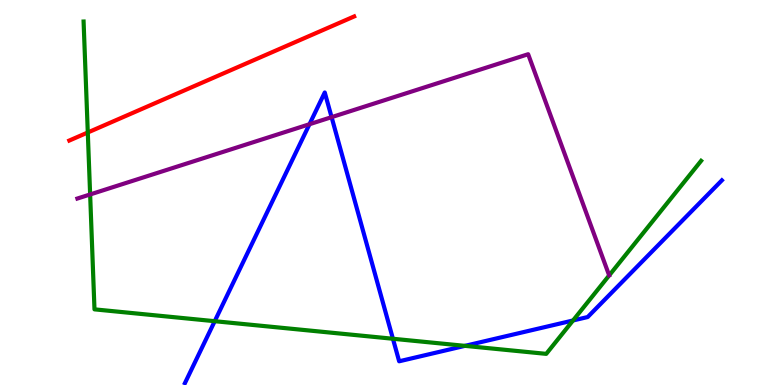[{'lines': ['blue', 'red'], 'intersections': []}, {'lines': ['green', 'red'], 'intersections': [{'x': 1.13, 'y': 6.56}]}, {'lines': ['purple', 'red'], 'intersections': []}, {'lines': ['blue', 'green'], 'intersections': [{'x': 2.77, 'y': 1.66}, {'x': 5.07, 'y': 1.2}, {'x': 6.0, 'y': 1.02}, {'x': 7.39, 'y': 1.68}]}, {'lines': ['blue', 'purple'], 'intersections': [{'x': 3.99, 'y': 6.77}, {'x': 4.28, 'y': 6.96}]}, {'lines': ['green', 'purple'], 'intersections': [{'x': 1.16, 'y': 4.95}]}]